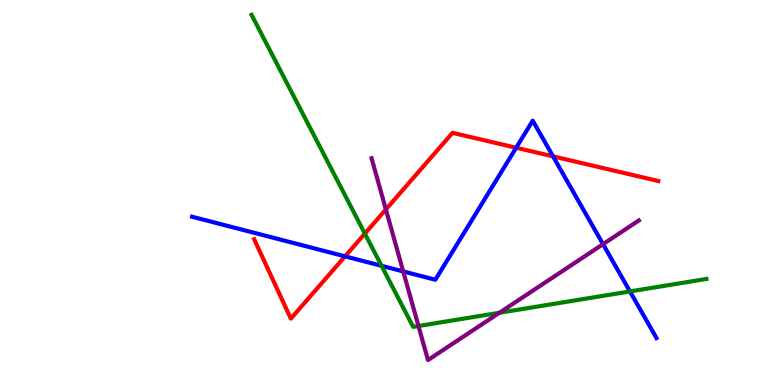[{'lines': ['blue', 'red'], 'intersections': [{'x': 4.45, 'y': 3.34}, {'x': 6.66, 'y': 6.16}, {'x': 7.14, 'y': 5.94}]}, {'lines': ['green', 'red'], 'intersections': [{'x': 4.71, 'y': 3.93}]}, {'lines': ['purple', 'red'], 'intersections': [{'x': 4.98, 'y': 4.56}]}, {'lines': ['blue', 'green'], 'intersections': [{'x': 4.92, 'y': 3.1}, {'x': 8.13, 'y': 2.43}]}, {'lines': ['blue', 'purple'], 'intersections': [{'x': 5.2, 'y': 2.95}, {'x': 7.78, 'y': 3.66}]}, {'lines': ['green', 'purple'], 'intersections': [{'x': 5.4, 'y': 1.53}, {'x': 6.44, 'y': 1.88}]}]